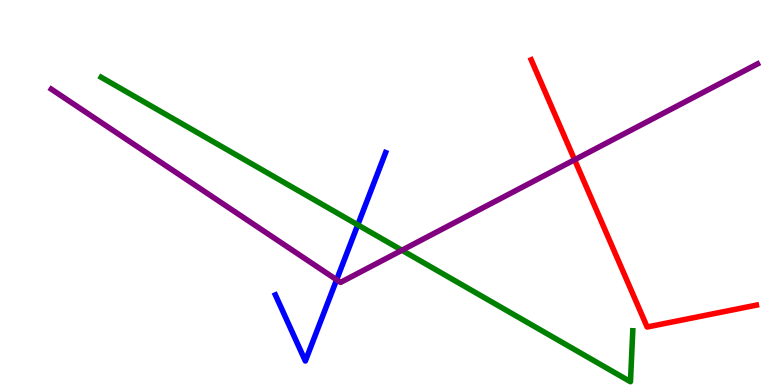[{'lines': ['blue', 'red'], 'intersections': []}, {'lines': ['green', 'red'], 'intersections': []}, {'lines': ['purple', 'red'], 'intersections': [{'x': 7.41, 'y': 5.85}]}, {'lines': ['blue', 'green'], 'intersections': [{'x': 4.62, 'y': 4.16}]}, {'lines': ['blue', 'purple'], 'intersections': [{'x': 4.34, 'y': 2.73}]}, {'lines': ['green', 'purple'], 'intersections': [{'x': 5.19, 'y': 3.5}]}]